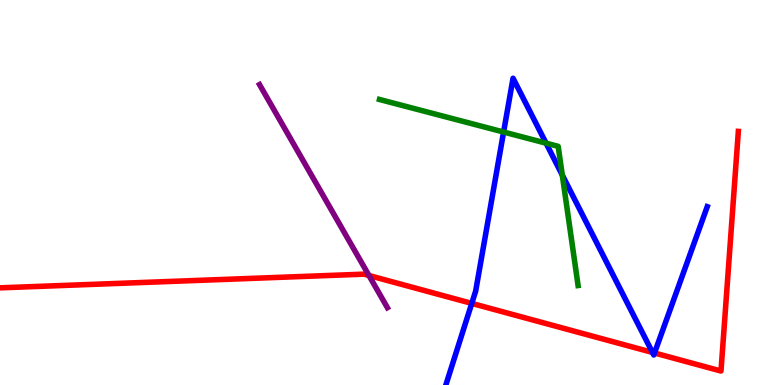[{'lines': ['blue', 'red'], 'intersections': [{'x': 6.09, 'y': 2.12}, {'x': 8.42, 'y': 0.846}, {'x': 8.45, 'y': 0.831}]}, {'lines': ['green', 'red'], 'intersections': []}, {'lines': ['purple', 'red'], 'intersections': [{'x': 4.76, 'y': 2.84}]}, {'lines': ['blue', 'green'], 'intersections': [{'x': 6.5, 'y': 6.57}, {'x': 7.05, 'y': 6.28}, {'x': 7.26, 'y': 5.45}]}, {'lines': ['blue', 'purple'], 'intersections': []}, {'lines': ['green', 'purple'], 'intersections': []}]